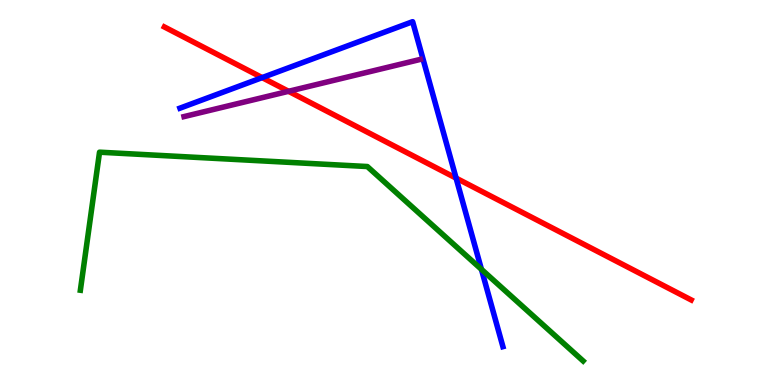[{'lines': ['blue', 'red'], 'intersections': [{'x': 3.38, 'y': 7.98}, {'x': 5.89, 'y': 5.37}]}, {'lines': ['green', 'red'], 'intersections': []}, {'lines': ['purple', 'red'], 'intersections': [{'x': 3.72, 'y': 7.63}]}, {'lines': ['blue', 'green'], 'intersections': [{'x': 6.21, 'y': 3.0}]}, {'lines': ['blue', 'purple'], 'intersections': []}, {'lines': ['green', 'purple'], 'intersections': []}]